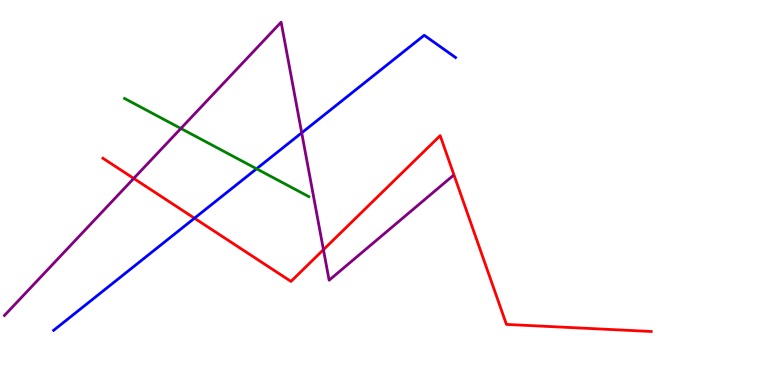[{'lines': ['blue', 'red'], 'intersections': [{'x': 2.51, 'y': 4.33}]}, {'lines': ['green', 'red'], 'intersections': []}, {'lines': ['purple', 'red'], 'intersections': [{'x': 1.73, 'y': 5.37}, {'x': 4.17, 'y': 3.51}]}, {'lines': ['blue', 'green'], 'intersections': [{'x': 3.31, 'y': 5.62}]}, {'lines': ['blue', 'purple'], 'intersections': [{'x': 3.89, 'y': 6.55}]}, {'lines': ['green', 'purple'], 'intersections': [{'x': 2.33, 'y': 6.66}]}]